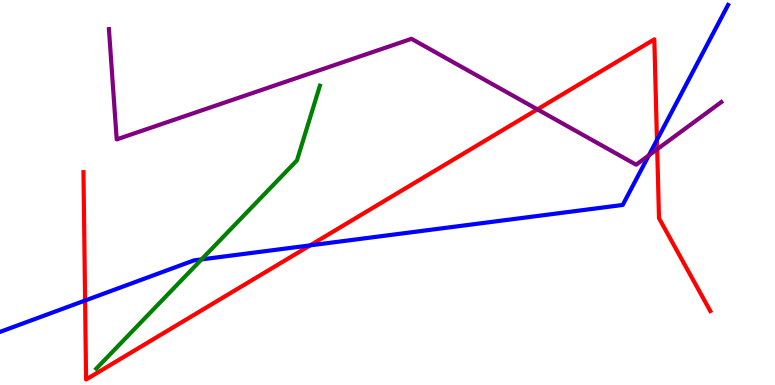[{'lines': ['blue', 'red'], 'intersections': [{'x': 1.1, 'y': 2.19}, {'x': 4.0, 'y': 3.63}, {'x': 8.48, 'y': 6.36}]}, {'lines': ['green', 'red'], 'intersections': []}, {'lines': ['purple', 'red'], 'intersections': [{'x': 6.93, 'y': 7.16}, {'x': 8.48, 'y': 6.12}]}, {'lines': ['blue', 'green'], 'intersections': [{'x': 2.6, 'y': 3.26}]}, {'lines': ['blue', 'purple'], 'intersections': [{'x': 8.37, 'y': 5.96}]}, {'lines': ['green', 'purple'], 'intersections': []}]